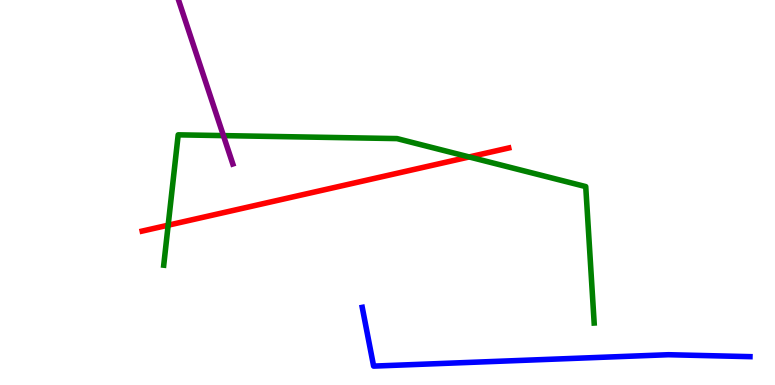[{'lines': ['blue', 'red'], 'intersections': []}, {'lines': ['green', 'red'], 'intersections': [{'x': 2.17, 'y': 4.15}, {'x': 6.05, 'y': 5.92}]}, {'lines': ['purple', 'red'], 'intersections': []}, {'lines': ['blue', 'green'], 'intersections': []}, {'lines': ['blue', 'purple'], 'intersections': []}, {'lines': ['green', 'purple'], 'intersections': [{'x': 2.88, 'y': 6.48}]}]